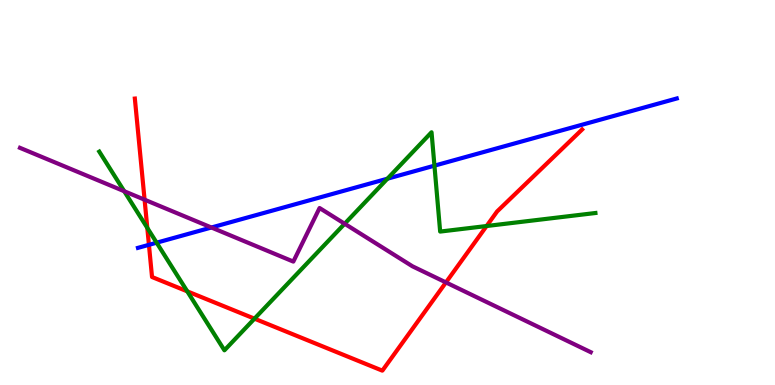[{'lines': ['blue', 'red'], 'intersections': [{'x': 1.92, 'y': 3.64}]}, {'lines': ['green', 'red'], 'intersections': [{'x': 1.9, 'y': 4.08}, {'x': 2.42, 'y': 2.43}, {'x': 3.28, 'y': 1.72}, {'x': 6.28, 'y': 4.13}]}, {'lines': ['purple', 'red'], 'intersections': [{'x': 1.87, 'y': 4.81}, {'x': 5.75, 'y': 2.66}]}, {'lines': ['blue', 'green'], 'intersections': [{'x': 2.02, 'y': 3.7}, {'x': 5.0, 'y': 5.36}, {'x': 5.61, 'y': 5.7}]}, {'lines': ['blue', 'purple'], 'intersections': [{'x': 2.73, 'y': 4.09}]}, {'lines': ['green', 'purple'], 'intersections': [{'x': 1.6, 'y': 5.03}, {'x': 4.45, 'y': 4.19}]}]